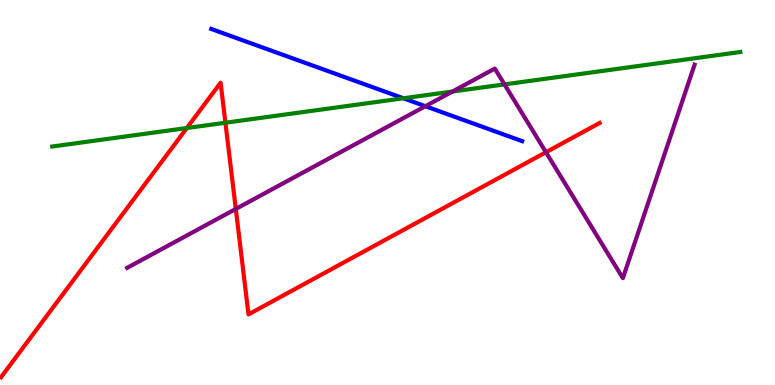[{'lines': ['blue', 'red'], 'intersections': []}, {'lines': ['green', 'red'], 'intersections': [{'x': 2.41, 'y': 6.67}, {'x': 2.91, 'y': 6.81}]}, {'lines': ['purple', 'red'], 'intersections': [{'x': 3.04, 'y': 4.57}, {'x': 7.04, 'y': 6.05}]}, {'lines': ['blue', 'green'], 'intersections': [{'x': 5.2, 'y': 7.45}]}, {'lines': ['blue', 'purple'], 'intersections': [{'x': 5.49, 'y': 7.24}]}, {'lines': ['green', 'purple'], 'intersections': [{'x': 5.84, 'y': 7.62}, {'x': 6.51, 'y': 7.81}]}]